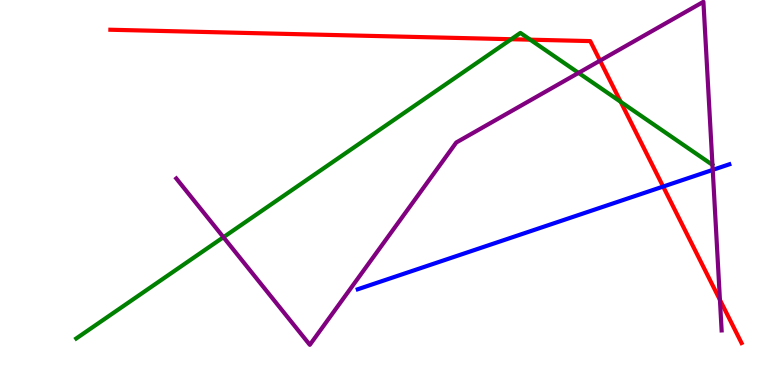[{'lines': ['blue', 'red'], 'intersections': [{'x': 8.56, 'y': 5.15}]}, {'lines': ['green', 'red'], 'intersections': [{'x': 6.6, 'y': 8.98}, {'x': 6.84, 'y': 8.97}, {'x': 8.01, 'y': 7.36}]}, {'lines': ['purple', 'red'], 'intersections': [{'x': 7.74, 'y': 8.42}, {'x': 9.29, 'y': 2.21}]}, {'lines': ['blue', 'green'], 'intersections': []}, {'lines': ['blue', 'purple'], 'intersections': [{'x': 9.2, 'y': 5.59}]}, {'lines': ['green', 'purple'], 'intersections': [{'x': 2.88, 'y': 3.84}, {'x': 7.47, 'y': 8.11}]}]